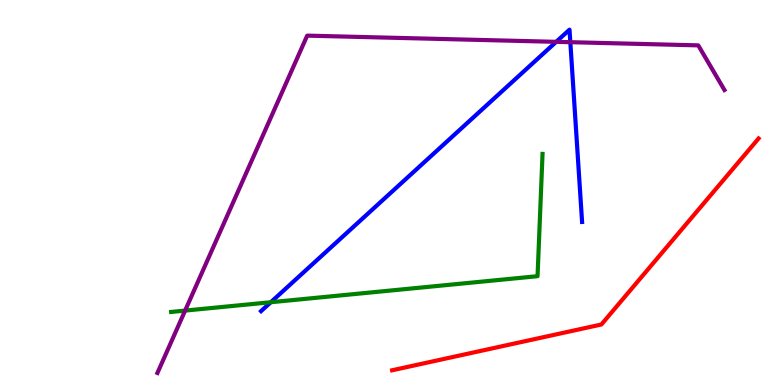[{'lines': ['blue', 'red'], 'intersections': []}, {'lines': ['green', 'red'], 'intersections': []}, {'lines': ['purple', 'red'], 'intersections': []}, {'lines': ['blue', 'green'], 'intersections': [{'x': 3.49, 'y': 2.15}]}, {'lines': ['blue', 'purple'], 'intersections': [{'x': 7.18, 'y': 8.91}, {'x': 7.36, 'y': 8.9}]}, {'lines': ['green', 'purple'], 'intersections': [{'x': 2.39, 'y': 1.93}]}]